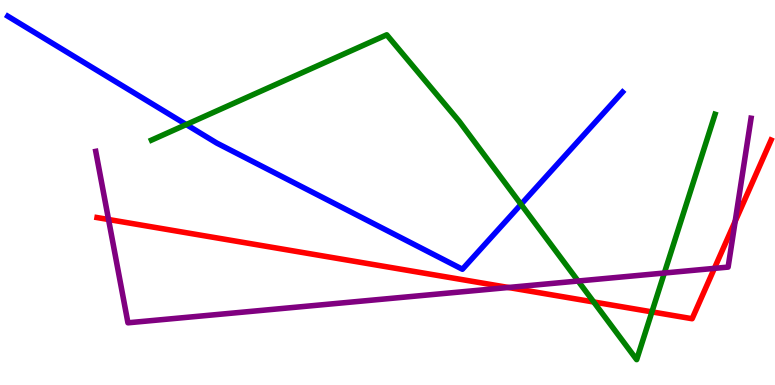[{'lines': ['blue', 'red'], 'intersections': []}, {'lines': ['green', 'red'], 'intersections': [{'x': 7.66, 'y': 2.16}, {'x': 8.41, 'y': 1.9}]}, {'lines': ['purple', 'red'], 'intersections': [{'x': 1.4, 'y': 4.3}, {'x': 6.56, 'y': 2.53}, {'x': 9.22, 'y': 3.03}, {'x': 9.49, 'y': 4.25}]}, {'lines': ['blue', 'green'], 'intersections': [{'x': 2.4, 'y': 6.76}, {'x': 6.72, 'y': 4.69}]}, {'lines': ['blue', 'purple'], 'intersections': []}, {'lines': ['green', 'purple'], 'intersections': [{'x': 7.46, 'y': 2.7}, {'x': 8.57, 'y': 2.91}]}]